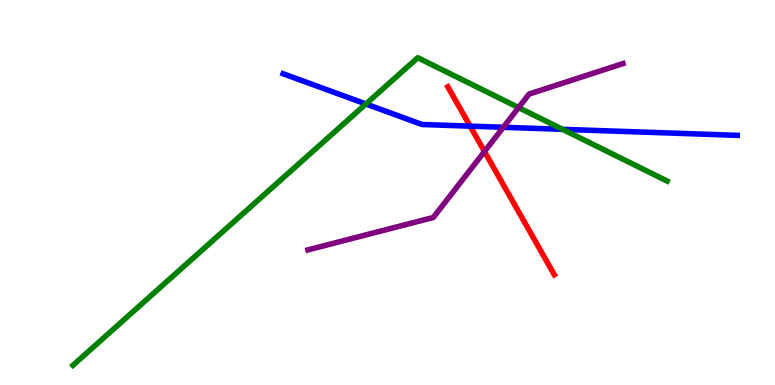[{'lines': ['blue', 'red'], 'intersections': [{'x': 6.07, 'y': 6.72}]}, {'lines': ['green', 'red'], 'intersections': []}, {'lines': ['purple', 'red'], 'intersections': [{'x': 6.25, 'y': 6.06}]}, {'lines': ['blue', 'green'], 'intersections': [{'x': 4.72, 'y': 7.3}, {'x': 7.26, 'y': 6.64}]}, {'lines': ['blue', 'purple'], 'intersections': [{'x': 6.49, 'y': 6.69}]}, {'lines': ['green', 'purple'], 'intersections': [{'x': 6.69, 'y': 7.21}]}]